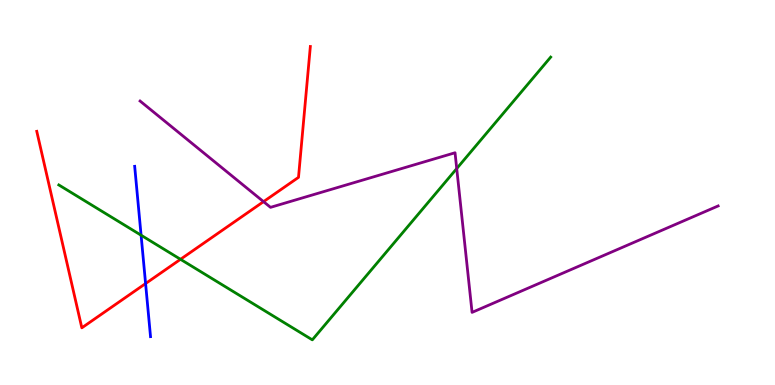[{'lines': ['blue', 'red'], 'intersections': [{'x': 1.88, 'y': 2.63}]}, {'lines': ['green', 'red'], 'intersections': [{'x': 2.33, 'y': 3.26}]}, {'lines': ['purple', 'red'], 'intersections': [{'x': 3.4, 'y': 4.76}]}, {'lines': ['blue', 'green'], 'intersections': [{'x': 1.82, 'y': 3.89}]}, {'lines': ['blue', 'purple'], 'intersections': []}, {'lines': ['green', 'purple'], 'intersections': [{'x': 5.89, 'y': 5.62}]}]